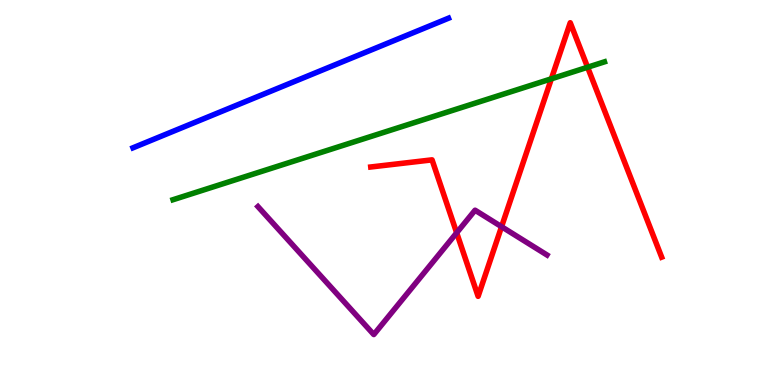[{'lines': ['blue', 'red'], 'intersections': []}, {'lines': ['green', 'red'], 'intersections': [{'x': 7.11, 'y': 7.95}, {'x': 7.58, 'y': 8.25}]}, {'lines': ['purple', 'red'], 'intersections': [{'x': 5.89, 'y': 3.95}, {'x': 6.47, 'y': 4.11}]}, {'lines': ['blue', 'green'], 'intersections': []}, {'lines': ['blue', 'purple'], 'intersections': []}, {'lines': ['green', 'purple'], 'intersections': []}]